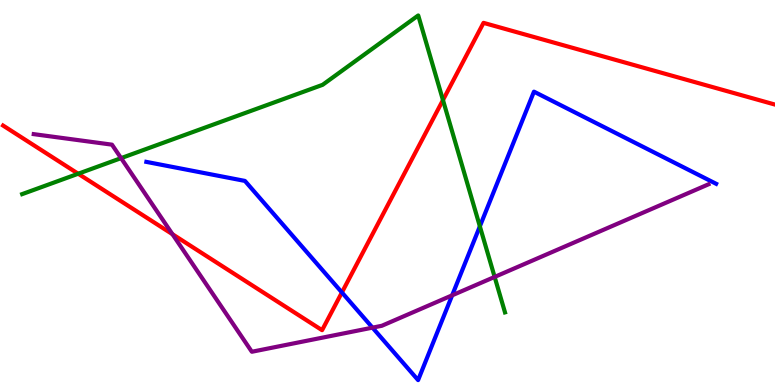[{'lines': ['blue', 'red'], 'intersections': [{'x': 4.41, 'y': 2.4}]}, {'lines': ['green', 'red'], 'intersections': [{'x': 1.01, 'y': 5.49}, {'x': 5.72, 'y': 7.4}]}, {'lines': ['purple', 'red'], 'intersections': [{'x': 2.23, 'y': 3.92}]}, {'lines': ['blue', 'green'], 'intersections': [{'x': 6.19, 'y': 4.12}]}, {'lines': ['blue', 'purple'], 'intersections': [{'x': 4.81, 'y': 1.49}, {'x': 5.83, 'y': 2.33}]}, {'lines': ['green', 'purple'], 'intersections': [{'x': 1.56, 'y': 5.89}, {'x': 6.38, 'y': 2.81}]}]